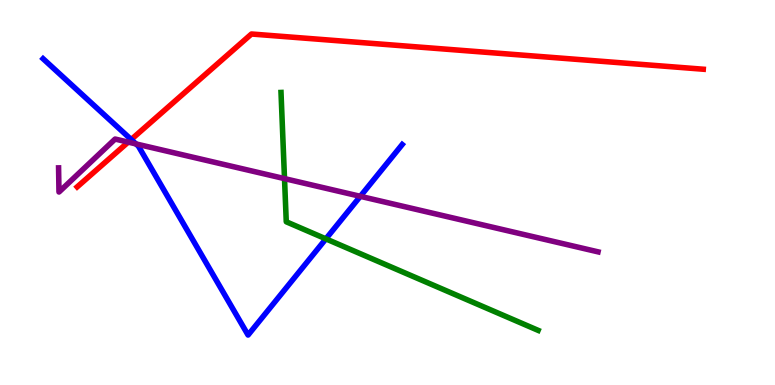[{'lines': ['blue', 'red'], 'intersections': [{'x': 1.69, 'y': 6.38}]}, {'lines': ['green', 'red'], 'intersections': []}, {'lines': ['purple', 'red'], 'intersections': [{'x': 1.65, 'y': 6.31}]}, {'lines': ['blue', 'green'], 'intersections': [{'x': 4.2, 'y': 3.8}]}, {'lines': ['blue', 'purple'], 'intersections': [{'x': 1.75, 'y': 6.26}, {'x': 4.65, 'y': 4.9}]}, {'lines': ['green', 'purple'], 'intersections': [{'x': 3.67, 'y': 5.36}]}]